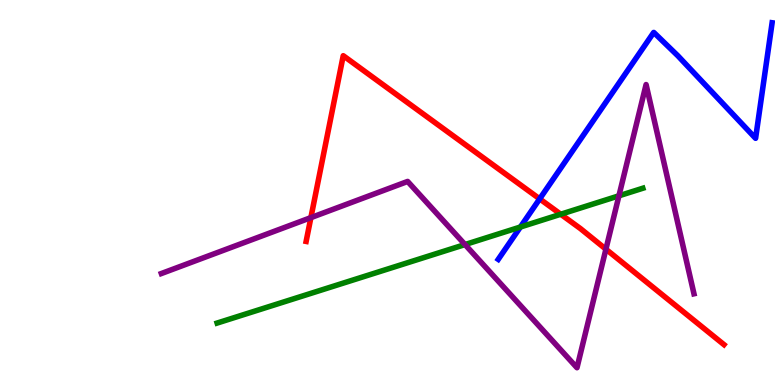[{'lines': ['blue', 'red'], 'intersections': [{'x': 6.96, 'y': 4.83}]}, {'lines': ['green', 'red'], 'intersections': [{'x': 7.24, 'y': 4.44}]}, {'lines': ['purple', 'red'], 'intersections': [{'x': 4.01, 'y': 4.35}, {'x': 7.82, 'y': 3.53}]}, {'lines': ['blue', 'green'], 'intersections': [{'x': 6.71, 'y': 4.1}]}, {'lines': ['blue', 'purple'], 'intersections': []}, {'lines': ['green', 'purple'], 'intersections': [{'x': 6.0, 'y': 3.65}, {'x': 7.99, 'y': 4.91}]}]